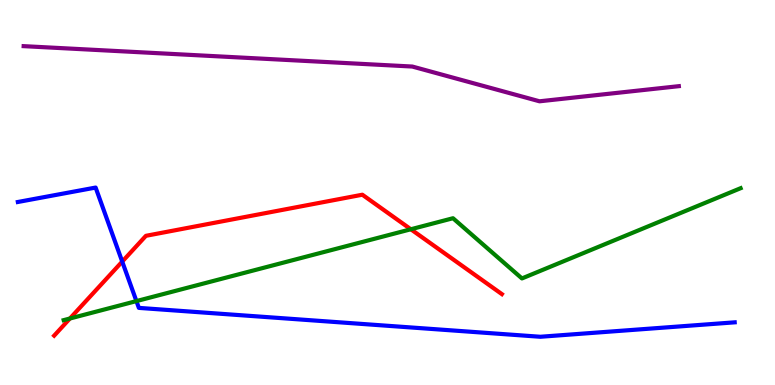[{'lines': ['blue', 'red'], 'intersections': [{'x': 1.58, 'y': 3.21}]}, {'lines': ['green', 'red'], 'intersections': [{'x': 0.902, 'y': 1.73}, {'x': 5.3, 'y': 4.05}]}, {'lines': ['purple', 'red'], 'intersections': []}, {'lines': ['blue', 'green'], 'intersections': [{'x': 1.76, 'y': 2.18}]}, {'lines': ['blue', 'purple'], 'intersections': []}, {'lines': ['green', 'purple'], 'intersections': []}]